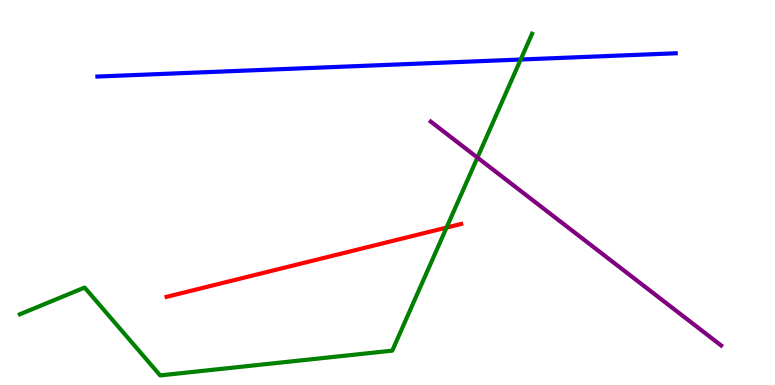[{'lines': ['blue', 'red'], 'intersections': []}, {'lines': ['green', 'red'], 'intersections': [{'x': 5.76, 'y': 4.09}]}, {'lines': ['purple', 'red'], 'intersections': []}, {'lines': ['blue', 'green'], 'intersections': [{'x': 6.72, 'y': 8.45}]}, {'lines': ['blue', 'purple'], 'intersections': []}, {'lines': ['green', 'purple'], 'intersections': [{'x': 6.16, 'y': 5.91}]}]